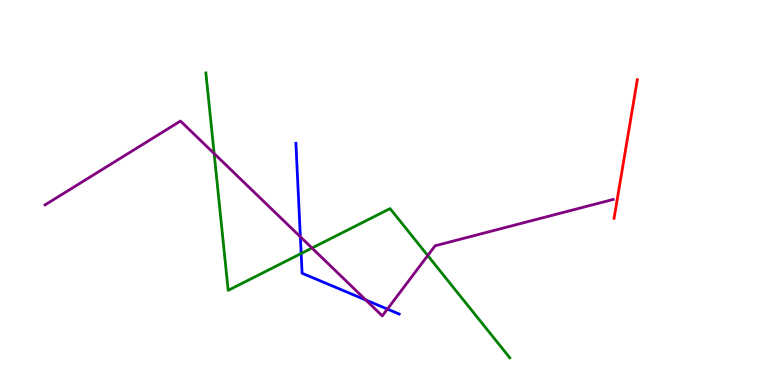[{'lines': ['blue', 'red'], 'intersections': []}, {'lines': ['green', 'red'], 'intersections': []}, {'lines': ['purple', 'red'], 'intersections': []}, {'lines': ['blue', 'green'], 'intersections': [{'x': 3.89, 'y': 3.42}]}, {'lines': ['blue', 'purple'], 'intersections': [{'x': 3.88, 'y': 3.85}, {'x': 4.72, 'y': 2.21}, {'x': 5.0, 'y': 1.97}]}, {'lines': ['green', 'purple'], 'intersections': [{'x': 2.76, 'y': 6.01}, {'x': 4.03, 'y': 3.56}, {'x': 5.52, 'y': 3.36}]}]